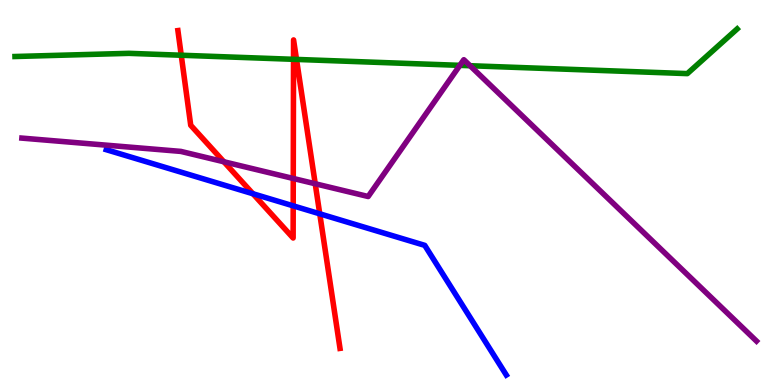[{'lines': ['blue', 'red'], 'intersections': [{'x': 3.26, 'y': 4.97}, {'x': 3.78, 'y': 4.65}, {'x': 4.13, 'y': 4.45}]}, {'lines': ['green', 'red'], 'intersections': [{'x': 2.34, 'y': 8.57}, {'x': 3.79, 'y': 8.46}, {'x': 3.83, 'y': 8.46}]}, {'lines': ['purple', 'red'], 'intersections': [{'x': 2.89, 'y': 5.8}, {'x': 3.78, 'y': 5.36}, {'x': 4.07, 'y': 5.23}]}, {'lines': ['blue', 'green'], 'intersections': []}, {'lines': ['blue', 'purple'], 'intersections': []}, {'lines': ['green', 'purple'], 'intersections': [{'x': 5.93, 'y': 8.3}, {'x': 6.07, 'y': 8.29}]}]